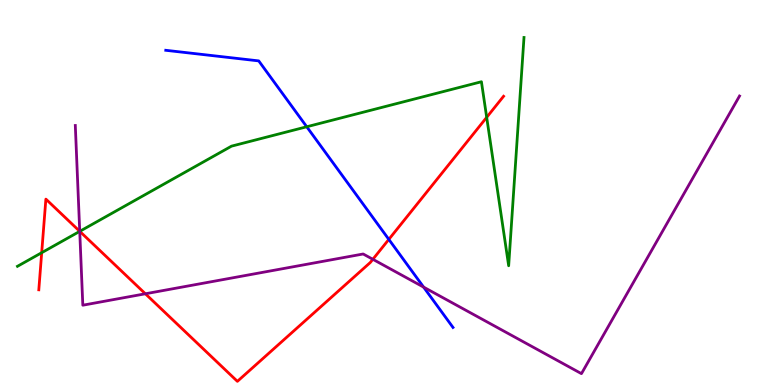[{'lines': ['blue', 'red'], 'intersections': [{'x': 5.02, 'y': 3.78}]}, {'lines': ['green', 'red'], 'intersections': [{'x': 0.538, 'y': 3.44}, {'x': 1.03, 'y': 3.99}, {'x': 6.28, 'y': 6.95}]}, {'lines': ['purple', 'red'], 'intersections': [{'x': 1.03, 'y': 3.99}, {'x': 1.88, 'y': 2.37}, {'x': 4.81, 'y': 3.26}]}, {'lines': ['blue', 'green'], 'intersections': [{'x': 3.96, 'y': 6.71}]}, {'lines': ['blue', 'purple'], 'intersections': [{'x': 5.47, 'y': 2.54}]}, {'lines': ['green', 'purple'], 'intersections': [{'x': 1.03, 'y': 3.99}]}]